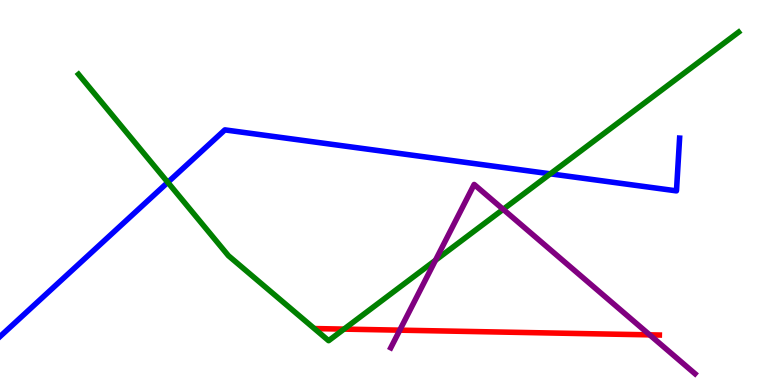[{'lines': ['blue', 'red'], 'intersections': []}, {'lines': ['green', 'red'], 'intersections': [{'x': 4.44, 'y': 1.45}]}, {'lines': ['purple', 'red'], 'intersections': [{'x': 5.16, 'y': 1.42}, {'x': 8.38, 'y': 1.3}]}, {'lines': ['blue', 'green'], 'intersections': [{'x': 2.17, 'y': 5.26}, {'x': 7.1, 'y': 5.48}]}, {'lines': ['blue', 'purple'], 'intersections': []}, {'lines': ['green', 'purple'], 'intersections': [{'x': 5.62, 'y': 3.24}, {'x': 6.49, 'y': 4.56}]}]